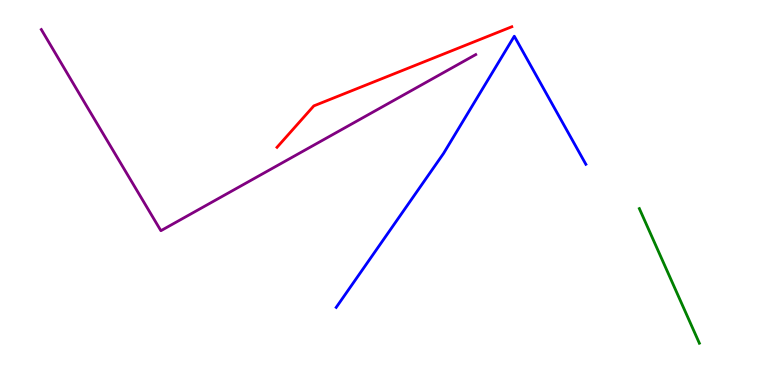[{'lines': ['blue', 'red'], 'intersections': []}, {'lines': ['green', 'red'], 'intersections': []}, {'lines': ['purple', 'red'], 'intersections': []}, {'lines': ['blue', 'green'], 'intersections': []}, {'lines': ['blue', 'purple'], 'intersections': []}, {'lines': ['green', 'purple'], 'intersections': []}]